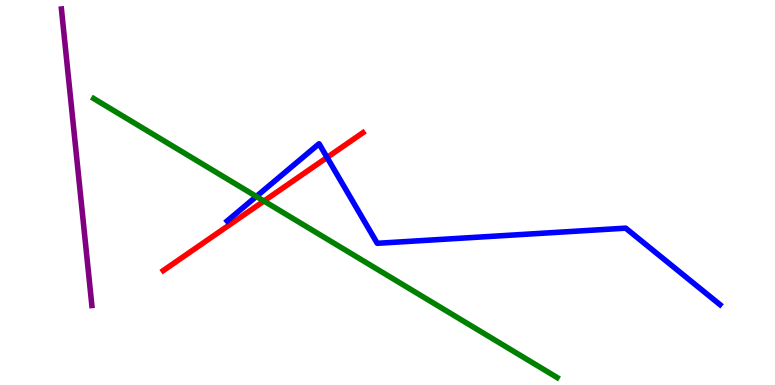[{'lines': ['blue', 'red'], 'intersections': [{'x': 4.22, 'y': 5.91}]}, {'lines': ['green', 'red'], 'intersections': [{'x': 3.41, 'y': 4.78}]}, {'lines': ['purple', 'red'], 'intersections': []}, {'lines': ['blue', 'green'], 'intersections': [{'x': 3.31, 'y': 4.9}]}, {'lines': ['blue', 'purple'], 'intersections': []}, {'lines': ['green', 'purple'], 'intersections': []}]